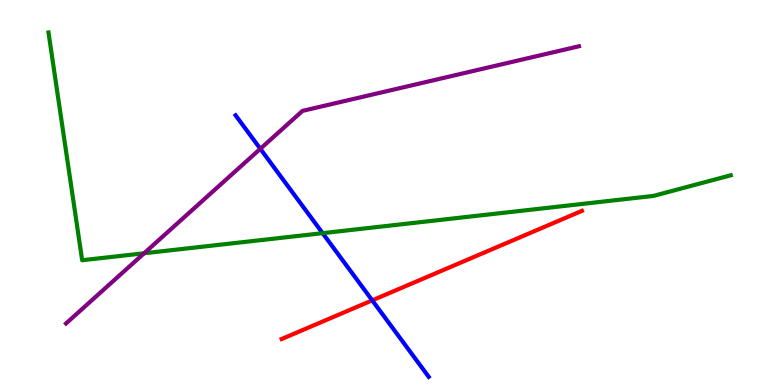[{'lines': ['blue', 'red'], 'intersections': [{'x': 4.8, 'y': 2.2}]}, {'lines': ['green', 'red'], 'intersections': []}, {'lines': ['purple', 'red'], 'intersections': []}, {'lines': ['blue', 'green'], 'intersections': [{'x': 4.16, 'y': 3.94}]}, {'lines': ['blue', 'purple'], 'intersections': [{'x': 3.36, 'y': 6.13}]}, {'lines': ['green', 'purple'], 'intersections': [{'x': 1.86, 'y': 3.42}]}]